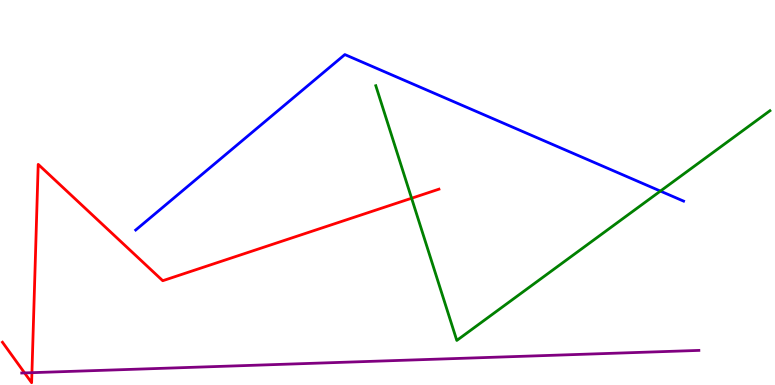[{'lines': ['blue', 'red'], 'intersections': []}, {'lines': ['green', 'red'], 'intersections': [{'x': 5.31, 'y': 4.85}]}, {'lines': ['purple', 'red'], 'intersections': [{'x': 0.317, 'y': 0.314}, {'x': 0.412, 'y': 0.32}]}, {'lines': ['blue', 'green'], 'intersections': [{'x': 8.52, 'y': 5.04}]}, {'lines': ['blue', 'purple'], 'intersections': []}, {'lines': ['green', 'purple'], 'intersections': []}]